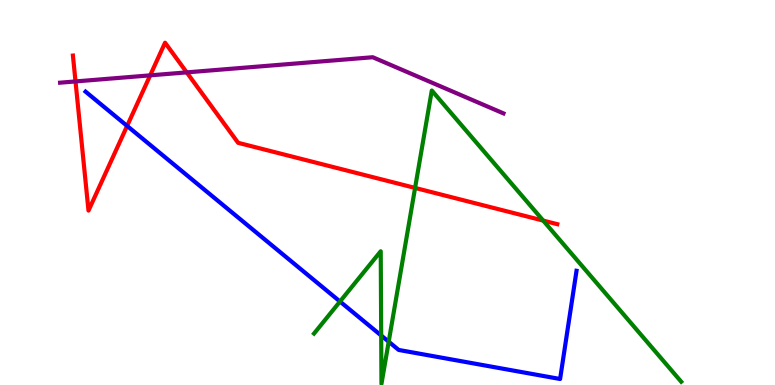[{'lines': ['blue', 'red'], 'intersections': [{'x': 1.64, 'y': 6.73}]}, {'lines': ['green', 'red'], 'intersections': [{'x': 5.36, 'y': 5.12}, {'x': 7.01, 'y': 4.27}]}, {'lines': ['purple', 'red'], 'intersections': [{'x': 0.974, 'y': 7.88}, {'x': 1.94, 'y': 8.04}, {'x': 2.41, 'y': 8.12}]}, {'lines': ['blue', 'green'], 'intersections': [{'x': 4.39, 'y': 2.17}, {'x': 4.92, 'y': 1.29}, {'x': 5.02, 'y': 1.12}]}, {'lines': ['blue', 'purple'], 'intersections': []}, {'lines': ['green', 'purple'], 'intersections': []}]